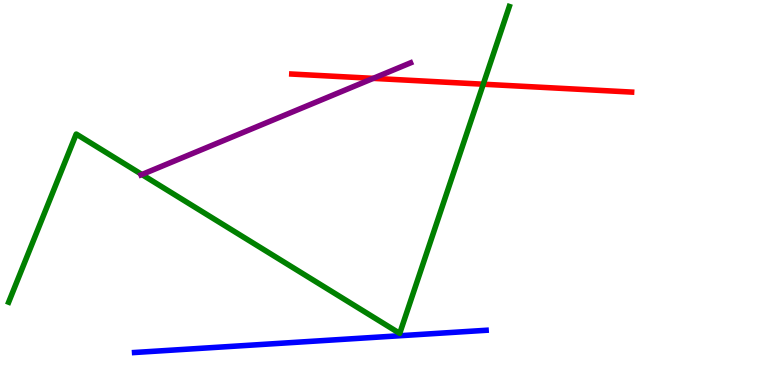[{'lines': ['blue', 'red'], 'intersections': []}, {'lines': ['green', 'red'], 'intersections': [{'x': 6.24, 'y': 7.81}]}, {'lines': ['purple', 'red'], 'intersections': [{'x': 4.82, 'y': 7.96}]}, {'lines': ['blue', 'green'], 'intersections': []}, {'lines': ['blue', 'purple'], 'intersections': []}, {'lines': ['green', 'purple'], 'intersections': [{'x': 1.83, 'y': 5.47}]}]